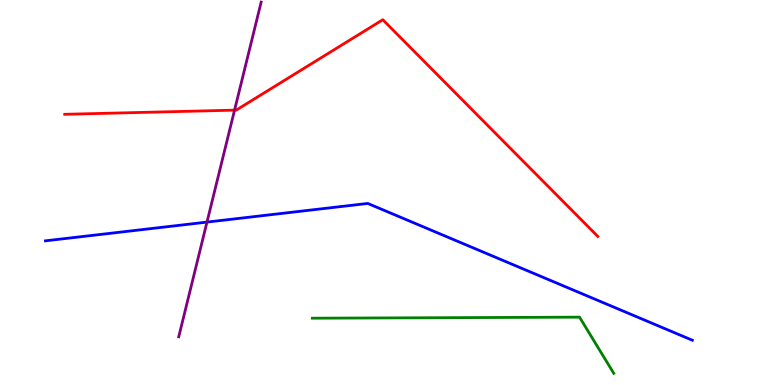[{'lines': ['blue', 'red'], 'intersections': []}, {'lines': ['green', 'red'], 'intersections': []}, {'lines': ['purple', 'red'], 'intersections': [{'x': 3.03, 'y': 7.14}]}, {'lines': ['blue', 'green'], 'intersections': []}, {'lines': ['blue', 'purple'], 'intersections': [{'x': 2.67, 'y': 4.23}]}, {'lines': ['green', 'purple'], 'intersections': []}]